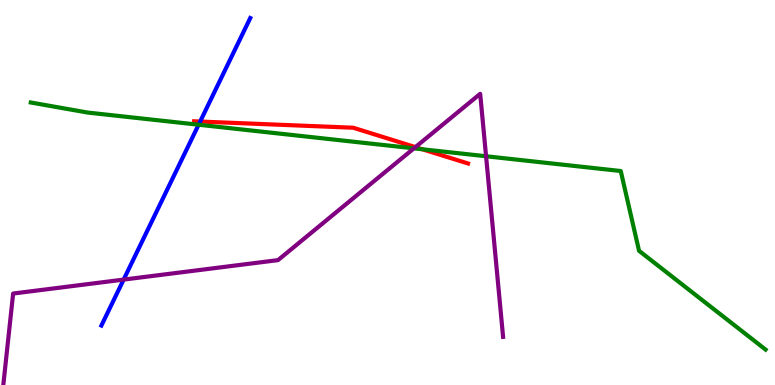[{'lines': ['blue', 'red'], 'intersections': [{'x': 2.58, 'y': 6.84}]}, {'lines': ['green', 'red'], 'intersections': [{'x': 5.45, 'y': 6.12}]}, {'lines': ['purple', 'red'], 'intersections': [{'x': 5.36, 'y': 6.18}]}, {'lines': ['blue', 'green'], 'intersections': [{'x': 2.56, 'y': 6.76}]}, {'lines': ['blue', 'purple'], 'intersections': [{'x': 1.6, 'y': 2.74}]}, {'lines': ['green', 'purple'], 'intersections': [{'x': 5.34, 'y': 6.15}, {'x': 6.27, 'y': 5.94}]}]